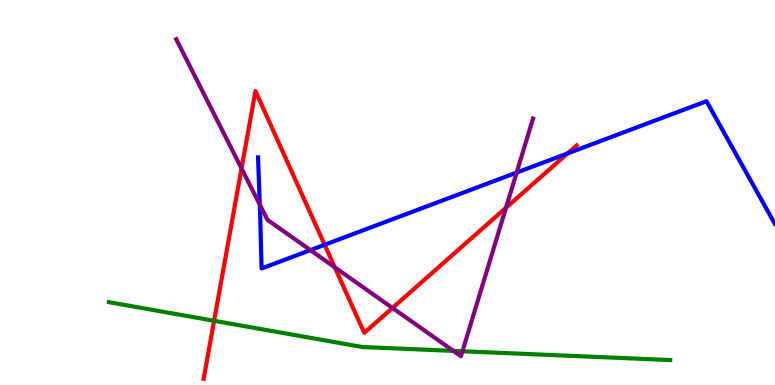[{'lines': ['blue', 'red'], 'intersections': [{'x': 4.19, 'y': 3.64}, {'x': 7.32, 'y': 6.01}]}, {'lines': ['green', 'red'], 'intersections': [{'x': 2.76, 'y': 1.67}]}, {'lines': ['purple', 'red'], 'intersections': [{'x': 3.12, 'y': 5.62}, {'x': 4.32, 'y': 3.06}, {'x': 5.06, 'y': 2.0}, {'x': 6.53, 'y': 4.6}]}, {'lines': ['blue', 'green'], 'intersections': []}, {'lines': ['blue', 'purple'], 'intersections': [{'x': 3.35, 'y': 4.69}, {'x': 4.01, 'y': 3.5}, {'x': 6.67, 'y': 5.52}]}, {'lines': ['green', 'purple'], 'intersections': [{'x': 5.85, 'y': 0.886}, {'x': 5.97, 'y': 0.876}]}]